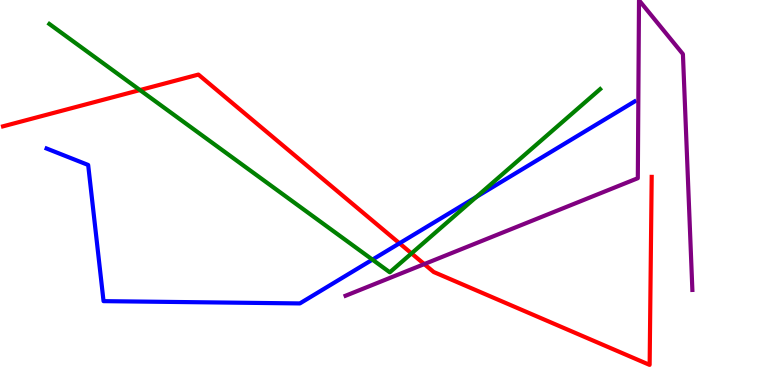[{'lines': ['blue', 'red'], 'intersections': [{'x': 5.15, 'y': 3.68}]}, {'lines': ['green', 'red'], 'intersections': [{'x': 1.81, 'y': 7.66}, {'x': 5.31, 'y': 3.42}]}, {'lines': ['purple', 'red'], 'intersections': [{'x': 5.47, 'y': 3.14}]}, {'lines': ['blue', 'green'], 'intersections': [{'x': 4.81, 'y': 3.26}, {'x': 6.15, 'y': 4.88}]}, {'lines': ['blue', 'purple'], 'intersections': []}, {'lines': ['green', 'purple'], 'intersections': []}]